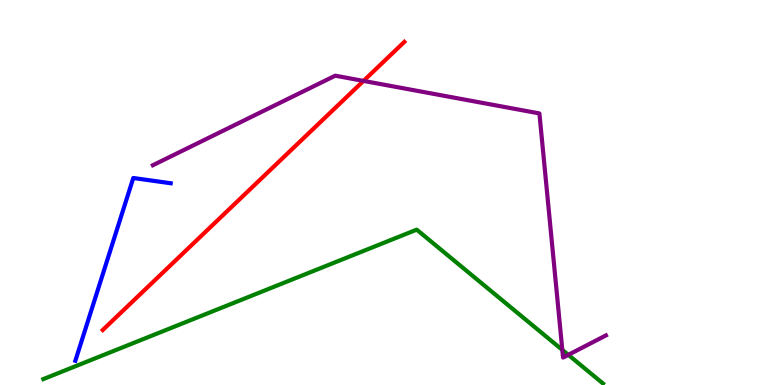[{'lines': ['blue', 'red'], 'intersections': []}, {'lines': ['green', 'red'], 'intersections': []}, {'lines': ['purple', 'red'], 'intersections': [{'x': 4.69, 'y': 7.9}]}, {'lines': ['blue', 'green'], 'intersections': []}, {'lines': ['blue', 'purple'], 'intersections': []}, {'lines': ['green', 'purple'], 'intersections': [{'x': 7.26, 'y': 0.912}, {'x': 7.33, 'y': 0.783}]}]